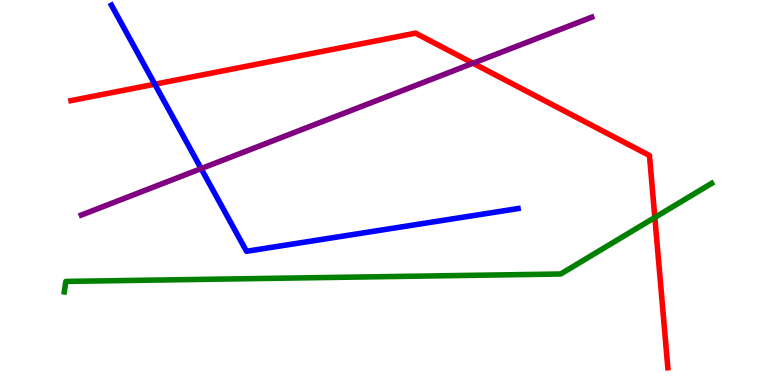[{'lines': ['blue', 'red'], 'intersections': [{'x': 2.0, 'y': 7.81}]}, {'lines': ['green', 'red'], 'intersections': [{'x': 8.45, 'y': 4.35}]}, {'lines': ['purple', 'red'], 'intersections': [{'x': 6.1, 'y': 8.36}]}, {'lines': ['blue', 'green'], 'intersections': []}, {'lines': ['blue', 'purple'], 'intersections': [{'x': 2.6, 'y': 5.62}]}, {'lines': ['green', 'purple'], 'intersections': []}]